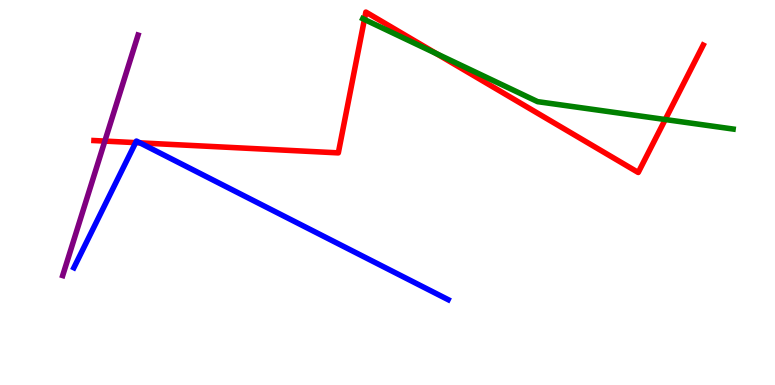[{'lines': ['blue', 'red'], 'intersections': [{'x': 1.75, 'y': 6.29}, {'x': 1.81, 'y': 6.29}]}, {'lines': ['green', 'red'], 'intersections': [{'x': 4.7, 'y': 9.49}, {'x': 5.63, 'y': 8.61}, {'x': 8.58, 'y': 6.9}]}, {'lines': ['purple', 'red'], 'intersections': [{'x': 1.35, 'y': 6.34}]}, {'lines': ['blue', 'green'], 'intersections': []}, {'lines': ['blue', 'purple'], 'intersections': []}, {'lines': ['green', 'purple'], 'intersections': []}]